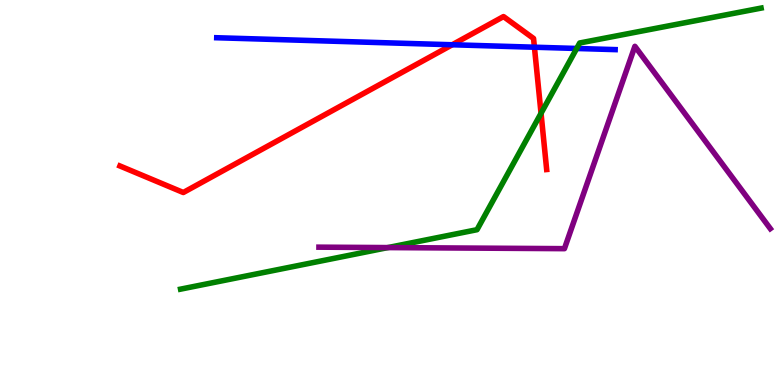[{'lines': ['blue', 'red'], 'intersections': [{'x': 5.84, 'y': 8.84}, {'x': 6.9, 'y': 8.77}]}, {'lines': ['green', 'red'], 'intersections': [{'x': 6.98, 'y': 7.06}]}, {'lines': ['purple', 'red'], 'intersections': []}, {'lines': ['blue', 'green'], 'intersections': [{'x': 7.44, 'y': 8.74}]}, {'lines': ['blue', 'purple'], 'intersections': []}, {'lines': ['green', 'purple'], 'intersections': [{'x': 5.0, 'y': 3.57}]}]